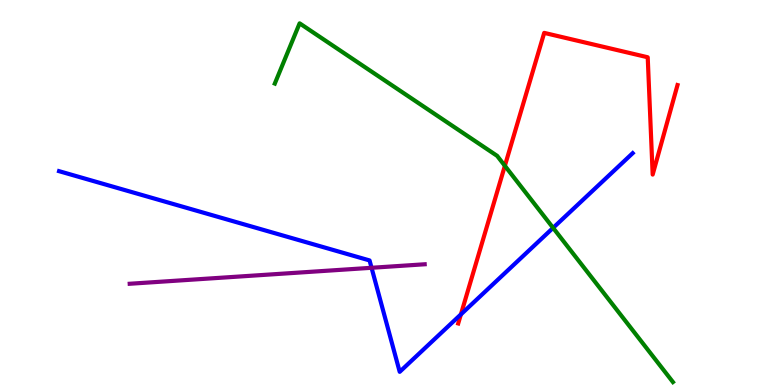[{'lines': ['blue', 'red'], 'intersections': [{'x': 5.95, 'y': 1.83}]}, {'lines': ['green', 'red'], 'intersections': [{'x': 6.51, 'y': 5.69}]}, {'lines': ['purple', 'red'], 'intersections': []}, {'lines': ['blue', 'green'], 'intersections': [{'x': 7.14, 'y': 4.08}]}, {'lines': ['blue', 'purple'], 'intersections': [{'x': 4.79, 'y': 3.04}]}, {'lines': ['green', 'purple'], 'intersections': []}]